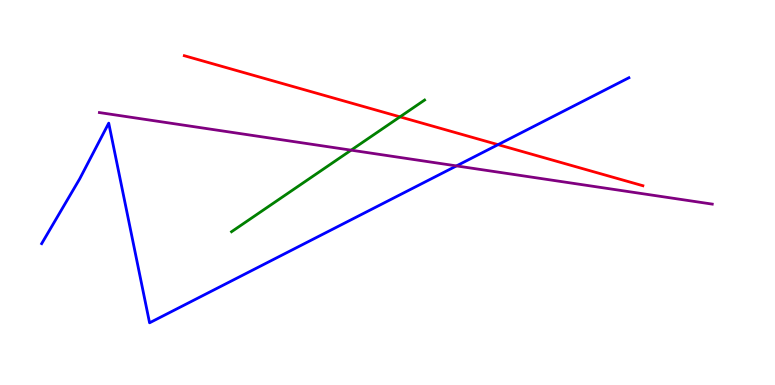[{'lines': ['blue', 'red'], 'intersections': [{'x': 6.43, 'y': 6.24}]}, {'lines': ['green', 'red'], 'intersections': [{'x': 5.16, 'y': 6.96}]}, {'lines': ['purple', 'red'], 'intersections': []}, {'lines': ['blue', 'green'], 'intersections': []}, {'lines': ['blue', 'purple'], 'intersections': [{'x': 5.89, 'y': 5.69}]}, {'lines': ['green', 'purple'], 'intersections': [{'x': 4.53, 'y': 6.1}]}]